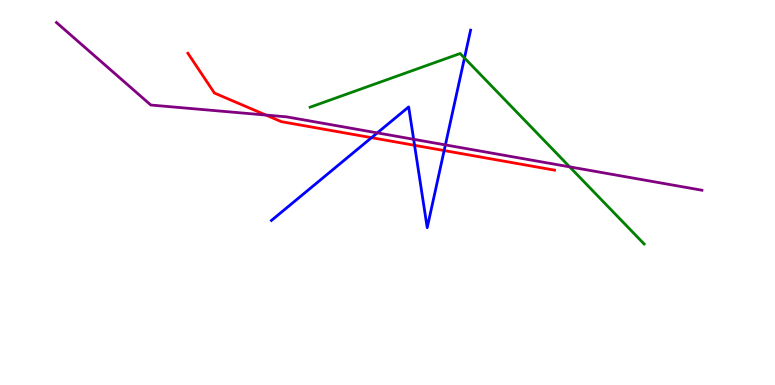[{'lines': ['blue', 'red'], 'intersections': [{'x': 4.79, 'y': 6.42}, {'x': 5.35, 'y': 6.23}, {'x': 5.73, 'y': 6.09}]}, {'lines': ['green', 'red'], 'intersections': []}, {'lines': ['purple', 'red'], 'intersections': [{'x': 3.43, 'y': 7.01}]}, {'lines': ['blue', 'green'], 'intersections': [{'x': 5.99, 'y': 8.49}]}, {'lines': ['blue', 'purple'], 'intersections': [{'x': 4.87, 'y': 6.55}, {'x': 5.34, 'y': 6.38}, {'x': 5.75, 'y': 6.24}]}, {'lines': ['green', 'purple'], 'intersections': [{'x': 7.35, 'y': 5.67}]}]